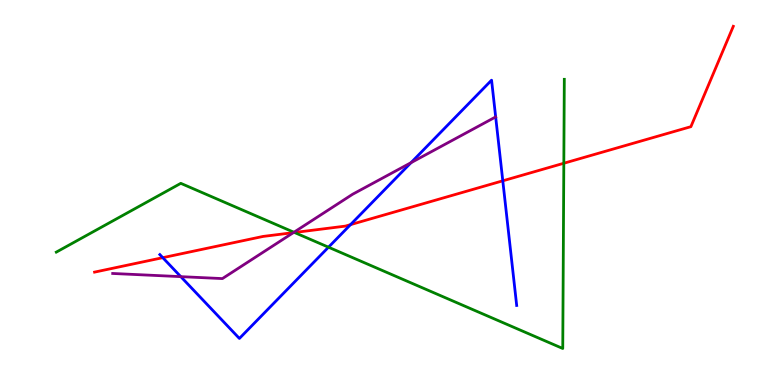[{'lines': ['blue', 'red'], 'intersections': [{'x': 2.1, 'y': 3.31}, {'x': 4.52, 'y': 4.17}, {'x': 6.49, 'y': 5.3}]}, {'lines': ['green', 'red'], 'intersections': [{'x': 3.8, 'y': 3.96}, {'x': 7.28, 'y': 5.76}]}, {'lines': ['purple', 'red'], 'intersections': [{'x': 3.79, 'y': 3.96}]}, {'lines': ['blue', 'green'], 'intersections': [{'x': 4.24, 'y': 3.58}]}, {'lines': ['blue', 'purple'], 'intersections': [{'x': 2.33, 'y': 2.81}, {'x': 5.3, 'y': 5.77}]}, {'lines': ['green', 'purple'], 'intersections': [{'x': 3.79, 'y': 3.97}]}]